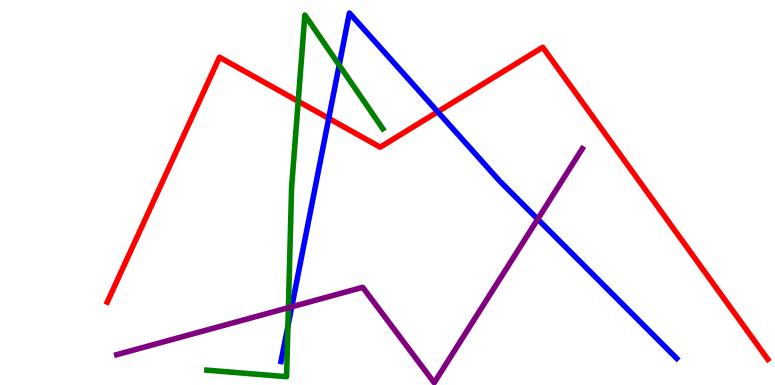[{'lines': ['blue', 'red'], 'intersections': [{'x': 4.24, 'y': 6.93}, {'x': 5.65, 'y': 7.1}]}, {'lines': ['green', 'red'], 'intersections': [{'x': 3.85, 'y': 7.37}]}, {'lines': ['purple', 'red'], 'intersections': []}, {'lines': ['blue', 'green'], 'intersections': [{'x': 3.71, 'y': 1.52}, {'x': 4.38, 'y': 8.31}]}, {'lines': ['blue', 'purple'], 'intersections': [{'x': 3.76, 'y': 2.03}, {'x': 6.94, 'y': 4.31}]}, {'lines': ['green', 'purple'], 'intersections': [{'x': 3.72, 'y': 2.01}]}]